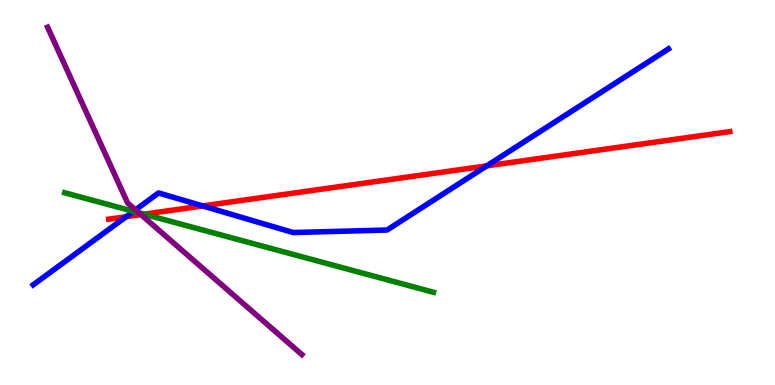[{'lines': ['blue', 'red'], 'intersections': [{'x': 1.63, 'y': 4.37}, {'x': 2.62, 'y': 4.65}, {'x': 6.28, 'y': 5.69}]}, {'lines': ['green', 'red'], 'intersections': [{'x': 1.86, 'y': 4.44}]}, {'lines': ['purple', 'red'], 'intersections': [{'x': 1.82, 'y': 4.43}]}, {'lines': ['blue', 'green'], 'intersections': [{'x': 1.72, 'y': 4.51}]}, {'lines': ['blue', 'purple'], 'intersections': [{'x': 1.75, 'y': 4.55}]}, {'lines': ['green', 'purple'], 'intersections': [{'x': 1.79, 'y': 4.47}]}]